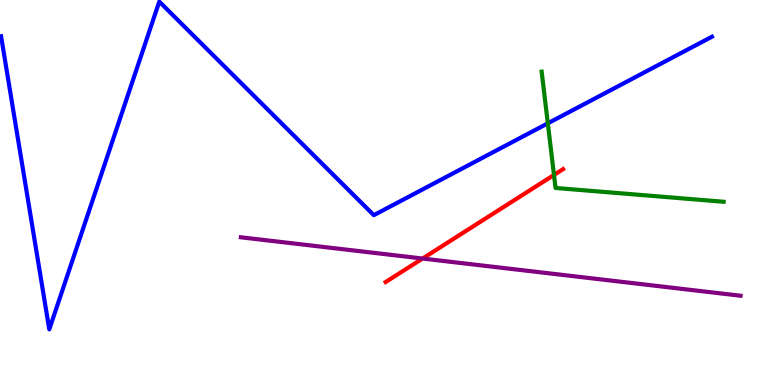[{'lines': ['blue', 'red'], 'intersections': []}, {'lines': ['green', 'red'], 'intersections': [{'x': 7.15, 'y': 5.46}]}, {'lines': ['purple', 'red'], 'intersections': [{'x': 5.45, 'y': 3.28}]}, {'lines': ['blue', 'green'], 'intersections': [{'x': 7.07, 'y': 6.8}]}, {'lines': ['blue', 'purple'], 'intersections': []}, {'lines': ['green', 'purple'], 'intersections': []}]